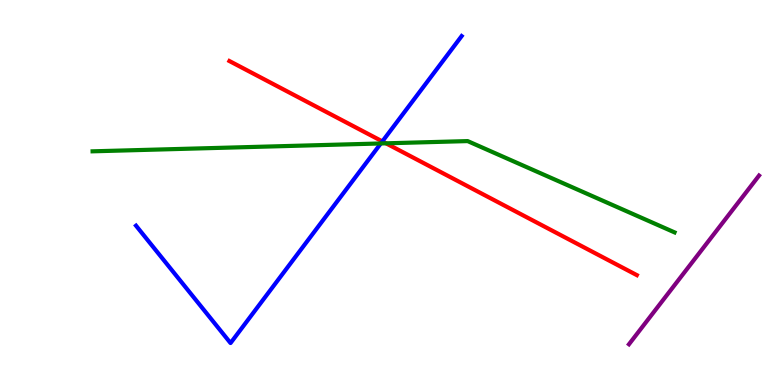[{'lines': ['blue', 'red'], 'intersections': [{'x': 4.93, 'y': 6.33}]}, {'lines': ['green', 'red'], 'intersections': [{'x': 4.98, 'y': 6.28}]}, {'lines': ['purple', 'red'], 'intersections': []}, {'lines': ['blue', 'green'], 'intersections': [{'x': 4.91, 'y': 6.27}]}, {'lines': ['blue', 'purple'], 'intersections': []}, {'lines': ['green', 'purple'], 'intersections': []}]